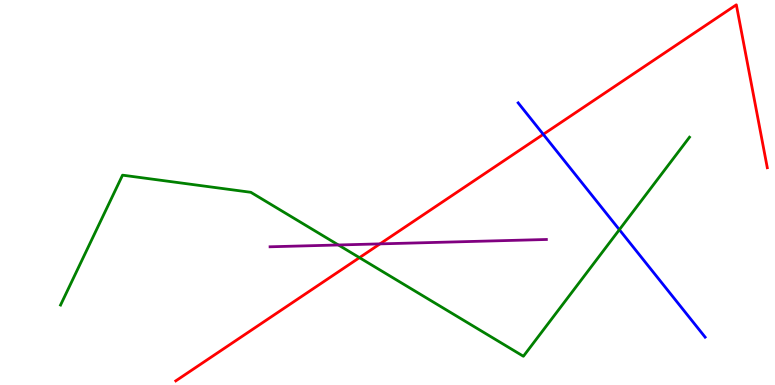[{'lines': ['blue', 'red'], 'intersections': [{'x': 7.01, 'y': 6.51}]}, {'lines': ['green', 'red'], 'intersections': [{'x': 4.64, 'y': 3.31}]}, {'lines': ['purple', 'red'], 'intersections': [{'x': 4.9, 'y': 3.67}]}, {'lines': ['blue', 'green'], 'intersections': [{'x': 7.99, 'y': 4.03}]}, {'lines': ['blue', 'purple'], 'intersections': []}, {'lines': ['green', 'purple'], 'intersections': [{'x': 4.37, 'y': 3.64}]}]